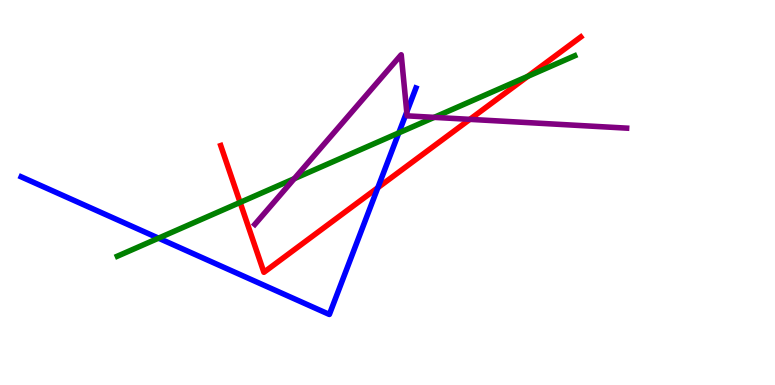[{'lines': ['blue', 'red'], 'intersections': [{'x': 4.88, 'y': 5.13}]}, {'lines': ['green', 'red'], 'intersections': [{'x': 3.1, 'y': 4.74}, {'x': 6.81, 'y': 8.02}]}, {'lines': ['purple', 'red'], 'intersections': [{'x': 6.06, 'y': 6.9}]}, {'lines': ['blue', 'green'], 'intersections': [{'x': 2.05, 'y': 3.81}, {'x': 5.15, 'y': 6.55}]}, {'lines': ['blue', 'purple'], 'intersections': [{'x': 5.25, 'y': 7.09}]}, {'lines': ['green', 'purple'], 'intersections': [{'x': 3.8, 'y': 5.36}, {'x': 5.6, 'y': 6.95}]}]